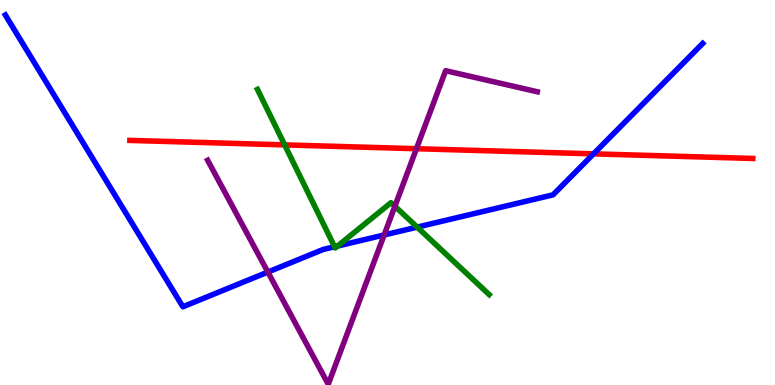[{'lines': ['blue', 'red'], 'intersections': [{'x': 7.66, 'y': 6.0}]}, {'lines': ['green', 'red'], 'intersections': [{'x': 3.67, 'y': 6.24}]}, {'lines': ['purple', 'red'], 'intersections': [{'x': 5.37, 'y': 6.14}]}, {'lines': ['blue', 'green'], 'intersections': [{'x': 4.32, 'y': 3.59}, {'x': 4.36, 'y': 3.61}, {'x': 5.38, 'y': 4.1}]}, {'lines': ['blue', 'purple'], 'intersections': [{'x': 3.46, 'y': 2.93}, {'x': 4.96, 'y': 3.9}]}, {'lines': ['green', 'purple'], 'intersections': [{'x': 5.1, 'y': 4.64}]}]